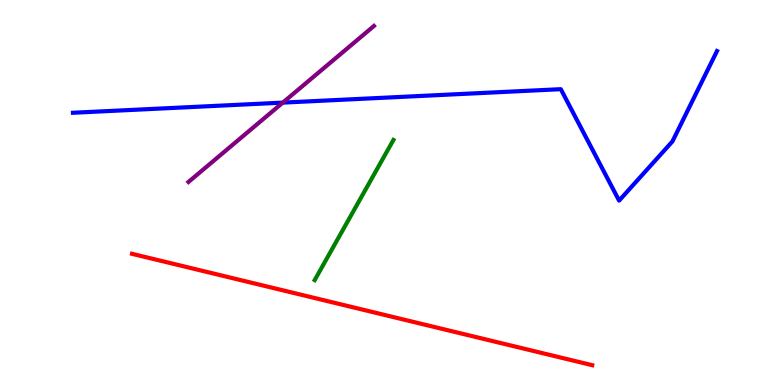[{'lines': ['blue', 'red'], 'intersections': []}, {'lines': ['green', 'red'], 'intersections': []}, {'lines': ['purple', 'red'], 'intersections': []}, {'lines': ['blue', 'green'], 'intersections': []}, {'lines': ['blue', 'purple'], 'intersections': [{'x': 3.65, 'y': 7.33}]}, {'lines': ['green', 'purple'], 'intersections': []}]